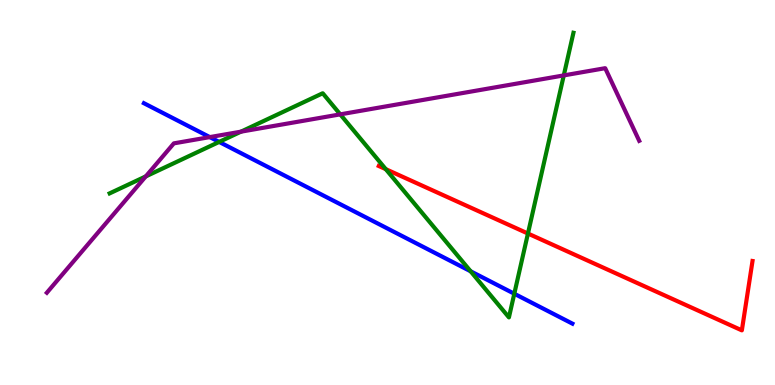[{'lines': ['blue', 'red'], 'intersections': []}, {'lines': ['green', 'red'], 'intersections': [{'x': 4.98, 'y': 5.61}, {'x': 6.81, 'y': 3.93}]}, {'lines': ['purple', 'red'], 'intersections': []}, {'lines': ['blue', 'green'], 'intersections': [{'x': 2.83, 'y': 6.31}, {'x': 6.07, 'y': 2.95}, {'x': 6.64, 'y': 2.37}]}, {'lines': ['blue', 'purple'], 'intersections': [{'x': 2.71, 'y': 6.44}]}, {'lines': ['green', 'purple'], 'intersections': [{'x': 1.88, 'y': 5.42}, {'x': 3.11, 'y': 6.58}, {'x': 4.39, 'y': 7.03}, {'x': 7.27, 'y': 8.04}]}]